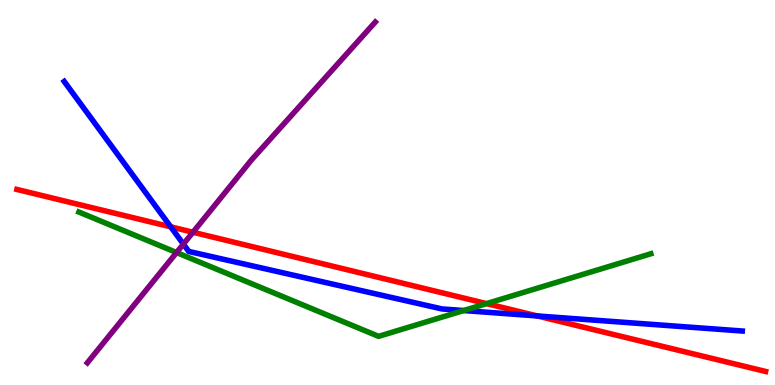[{'lines': ['blue', 'red'], 'intersections': [{'x': 2.2, 'y': 4.11}, {'x': 6.93, 'y': 1.79}]}, {'lines': ['green', 'red'], 'intersections': [{'x': 6.28, 'y': 2.11}]}, {'lines': ['purple', 'red'], 'intersections': [{'x': 2.49, 'y': 3.97}]}, {'lines': ['blue', 'green'], 'intersections': [{'x': 5.98, 'y': 1.93}]}, {'lines': ['blue', 'purple'], 'intersections': [{'x': 2.37, 'y': 3.66}]}, {'lines': ['green', 'purple'], 'intersections': [{'x': 2.28, 'y': 3.44}]}]